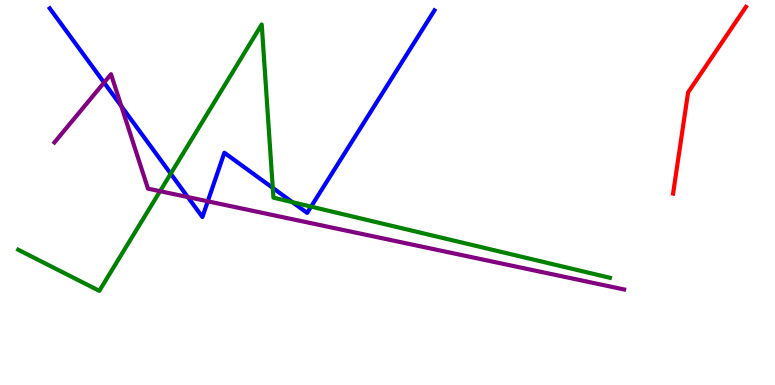[{'lines': ['blue', 'red'], 'intersections': []}, {'lines': ['green', 'red'], 'intersections': []}, {'lines': ['purple', 'red'], 'intersections': []}, {'lines': ['blue', 'green'], 'intersections': [{'x': 2.2, 'y': 5.49}, {'x': 3.52, 'y': 5.12}, {'x': 3.77, 'y': 4.75}, {'x': 4.01, 'y': 4.63}]}, {'lines': ['blue', 'purple'], 'intersections': [{'x': 1.34, 'y': 7.85}, {'x': 1.57, 'y': 7.24}, {'x': 2.42, 'y': 4.88}, {'x': 2.68, 'y': 4.77}]}, {'lines': ['green', 'purple'], 'intersections': [{'x': 2.07, 'y': 5.03}]}]